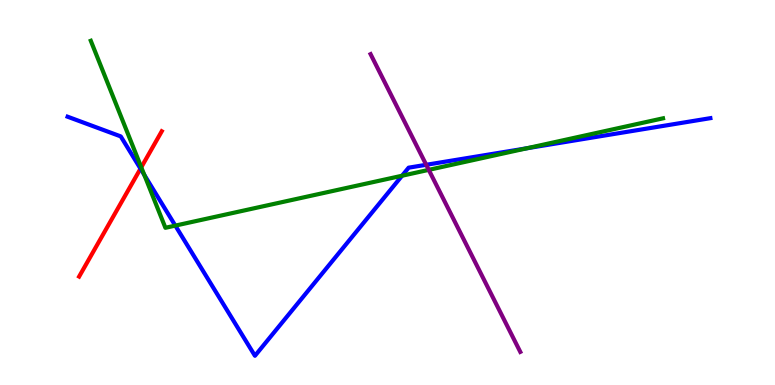[{'lines': ['blue', 'red'], 'intersections': [{'x': 1.81, 'y': 5.62}]}, {'lines': ['green', 'red'], 'intersections': [{'x': 1.82, 'y': 5.65}]}, {'lines': ['purple', 'red'], 'intersections': []}, {'lines': ['blue', 'green'], 'intersections': [{'x': 1.86, 'y': 5.46}, {'x': 2.26, 'y': 4.14}, {'x': 5.19, 'y': 5.44}, {'x': 6.8, 'y': 6.15}]}, {'lines': ['blue', 'purple'], 'intersections': [{'x': 5.5, 'y': 5.72}]}, {'lines': ['green', 'purple'], 'intersections': [{'x': 5.53, 'y': 5.59}]}]